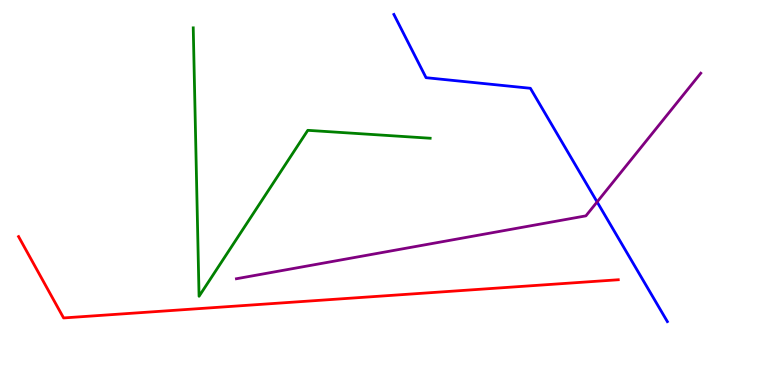[{'lines': ['blue', 'red'], 'intersections': []}, {'lines': ['green', 'red'], 'intersections': []}, {'lines': ['purple', 'red'], 'intersections': []}, {'lines': ['blue', 'green'], 'intersections': []}, {'lines': ['blue', 'purple'], 'intersections': [{'x': 7.7, 'y': 4.75}]}, {'lines': ['green', 'purple'], 'intersections': []}]